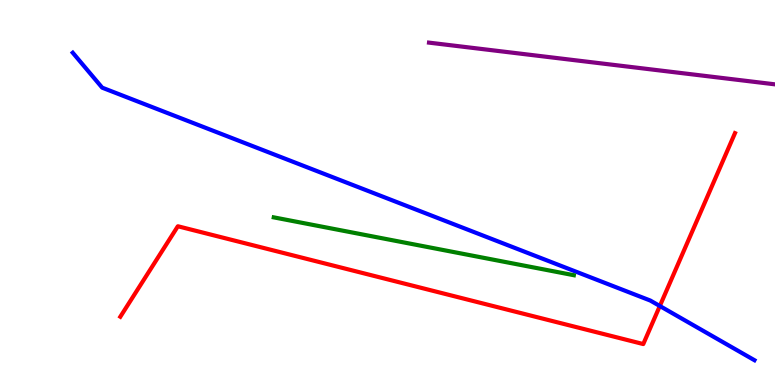[{'lines': ['blue', 'red'], 'intersections': [{'x': 8.51, 'y': 2.05}]}, {'lines': ['green', 'red'], 'intersections': []}, {'lines': ['purple', 'red'], 'intersections': []}, {'lines': ['blue', 'green'], 'intersections': []}, {'lines': ['blue', 'purple'], 'intersections': []}, {'lines': ['green', 'purple'], 'intersections': []}]